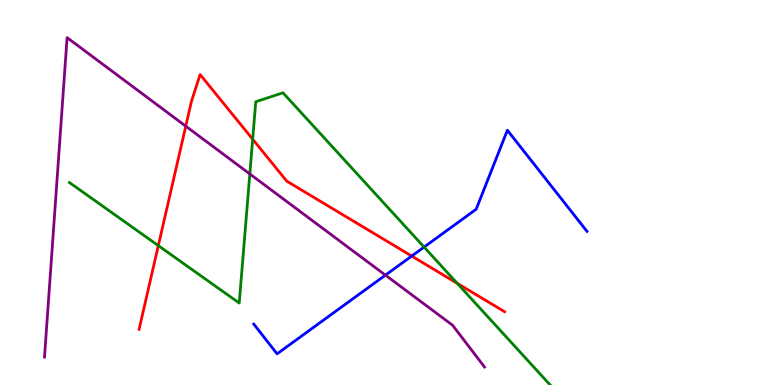[{'lines': ['blue', 'red'], 'intersections': [{'x': 5.31, 'y': 3.35}]}, {'lines': ['green', 'red'], 'intersections': [{'x': 2.04, 'y': 3.62}, {'x': 3.26, 'y': 6.38}, {'x': 5.9, 'y': 2.64}]}, {'lines': ['purple', 'red'], 'intersections': [{'x': 2.4, 'y': 6.72}]}, {'lines': ['blue', 'green'], 'intersections': [{'x': 5.47, 'y': 3.58}]}, {'lines': ['blue', 'purple'], 'intersections': [{'x': 4.97, 'y': 2.85}]}, {'lines': ['green', 'purple'], 'intersections': [{'x': 3.22, 'y': 5.48}]}]